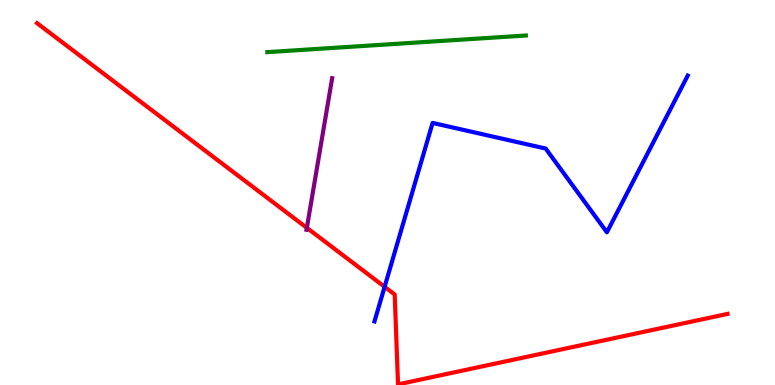[{'lines': ['blue', 'red'], 'intersections': [{'x': 4.96, 'y': 2.55}]}, {'lines': ['green', 'red'], 'intersections': []}, {'lines': ['purple', 'red'], 'intersections': [{'x': 3.96, 'y': 4.08}]}, {'lines': ['blue', 'green'], 'intersections': []}, {'lines': ['blue', 'purple'], 'intersections': []}, {'lines': ['green', 'purple'], 'intersections': []}]